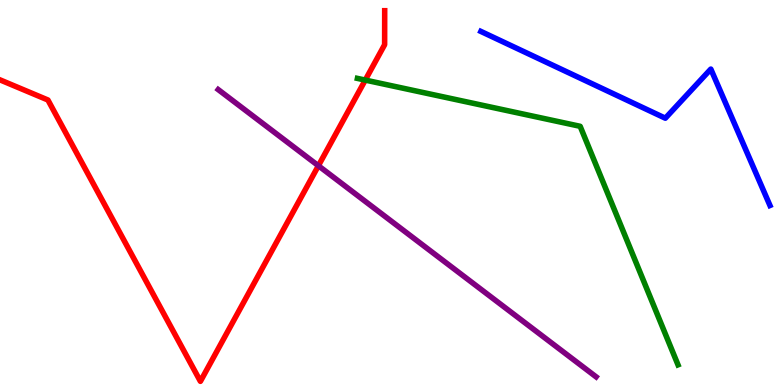[{'lines': ['blue', 'red'], 'intersections': []}, {'lines': ['green', 'red'], 'intersections': [{'x': 4.71, 'y': 7.92}]}, {'lines': ['purple', 'red'], 'intersections': [{'x': 4.11, 'y': 5.7}]}, {'lines': ['blue', 'green'], 'intersections': []}, {'lines': ['blue', 'purple'], 'intersections': []}, {'lines': ['green', 'purple'], 'intersections': []}]